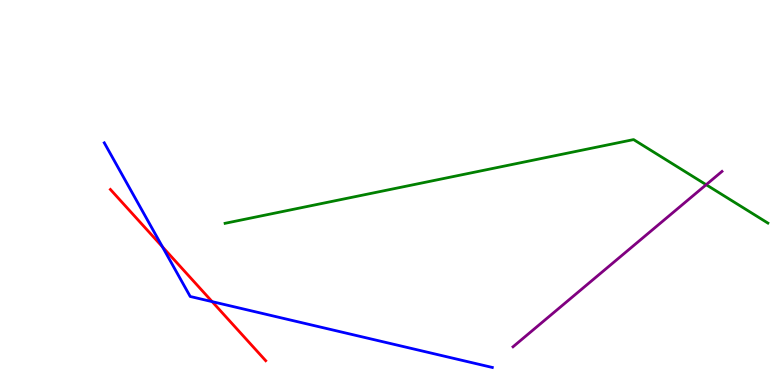[{'lines': ['blue', 'red'], 'intersections': [{'x': 2.1, 'y': 3.59}, {'x': 2.74, 'y': 2.17}]}, {'lines': ['green', 'red'], 'intersections': []}, {'lines': ['purple', 'red'], 'intersections': []}, {'lines': ['blue', 'green'], 'intersections': []}, {'lines': ['blue', 'purple'], 'intersections': []}, {'lines': ['green', 'purple'], 'intersections': [{'x': 9.11, 'y': 5.2}]}]